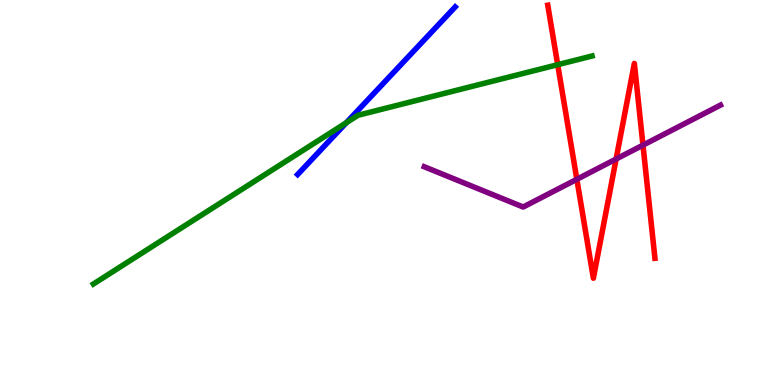[{'lines': ['blue', 'red'], 'intersections': []}, {'lines': ['green', 'red'], 'intersections': [{'x': 7.2, 'y': 8.32}]}, {'lines': ['purple', 'red'], 'intersections': [{'x': 7.44, 'y': 5.34}, {'x': 7.95, 'y': 5.87}, {'x': 8.3, 'y': 6.23}]}, {'lines': ['blue', 'green'], 'intersections': [{'x': 4.47, 'y': 6.81}]}, {'lines': ['blue', 'purple'], 'intersections': []}, {'lines': ['green', 'purple'], 'intersections': []}]